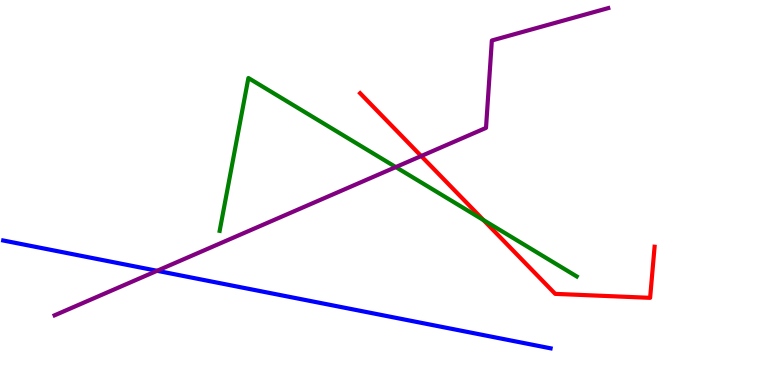[{'lines': ['blue', 'red'], 'intersections': []}, {'lines': ['green', 'red'], 'intersections': [{'x': 6.24, 'y': 4.28}]}, {'lines': ['purple', 'red'], 'intersections': [{'x': 5.43, 'y': 5.95}]}, {'lines': ['blue', 'green'], 'intersections': []}, {'lines': ['blue', 'purple'], 'intersections': [{'x': 2.03, 'y': 2.97}]}, {'lines': ['green', 'purple'], 'intersections': [{'x': 5.11, 'y': 5.66}]}]